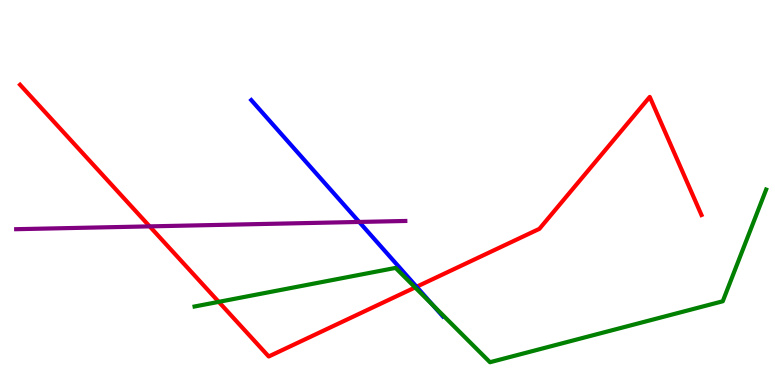[{'lines': ['blue', 'red'], 'intersections': [{'x': 5.38, 'y': 2.55}]}, {'lines': ['green', 'red'], 'intersections': [{'x': 2.82, 'y': 2.16}, {'x': 5.36, 'y': 2.53}]}, {'lines': ['purple', 'red'], 'intersections': [{'x': 1.93, 'y': 4.12}]}, {'lines': ['blue', 'green'], 'intersections': [{'x': 5.59, 'y': 2.07}]}, {'lines': ['blue', 'purple'], 'intersections': [{'x': 4.63, 'y': 4.24}]}, {'lines': ['green', 'purple'], 'intersections': []}]